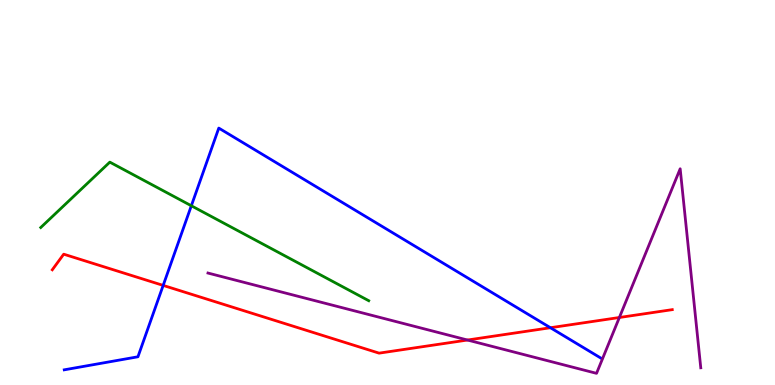[{'lines': ['blue', 'red'], 'intersections': [{'x': 2.11, 'y': 2.59}, {'x': 7.1, 'y': 1.49}]}, {'lines': ['green', 'red'], 'intersections': []}, {'lines': ['purple', 'red'], 'intersections': [{'x': 6.03, 'y': 1.17}, {'x': 7.99, 'y': 1.75}]}, {'lines': ['blue', 'green'], 'intersections': [{'x': 2.47, 'y': 4.66}]}, {'lines': ['blue', 'purple'], 'intersections': []}, {'lines': ['green', 'purple'], 'intersections': []}]